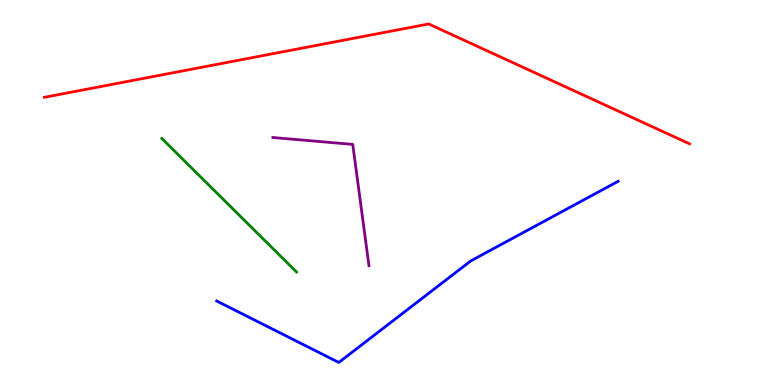[{'lines': ['blue', 'red'], 'intersections': []}, {'lines': ['green', 'red'], 'intersections': []}, {'lines': ['purple', 'red'], 'intersections': []}, {'lines': ['blue', 'green'], 'intersections': []}, {'lines': ['blue', 'purple'], 'intersections': []}, {'lines': ['green', 'purple'], 'intersections': []}]